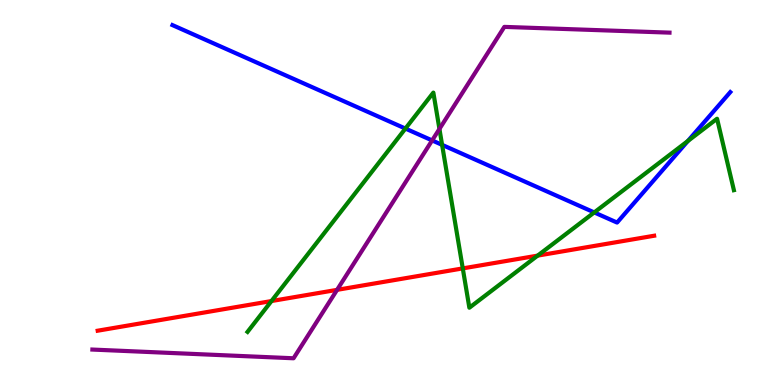[{'lines': ['blue', 'red'], 'intersections': []}, {'lines': ['green', 'red'], 'intersections': [{'x': 3.5, 'y': 2.18}, {'x': 5.97, 'y': 3.03}, {'x': 6.94, 'y': 3.36}]}, {'lines': ['purple', 'red'], 'intersections': [{'x': 4.35, 'y': 2.47}]}, {'lines': ['blue', 'green'], 'intersections': [{'x': 5.23, 'y': 6.66}, {'x': 5.7, 'y': 6.24}, {'x': 7.67, 'y': 4.48}, {'x': 8.88, 'y': 6.34}]}, {'lines': ['blue', 'purple'], 'intersections': [{'x': 5.58, 'y': 6.35}]}, {'lines': ['green', 'purple'], 'intersections': [{'x': 5.67, 'y': 6.65}]}]